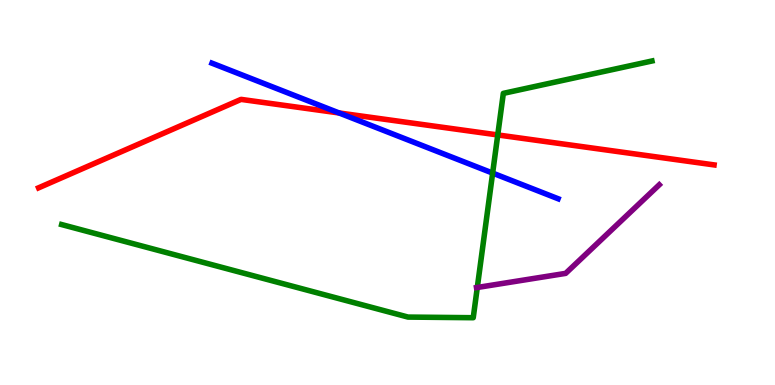[{'lines': ['blue', 'red'], 'intersections': [{'x': 4.38, 'y': 7.07}]}, {'lines': ['green', 'red'], 'intersections': [{'x': 6.42, 'y': 6.5}]}, {'lines': ['purple', 'red'], 'intersections': []}, {'lines': ['blue', 'green'], 'intersections': [{'x': 6.36, 'y': 5.5}]}, {'lines': ['blue', 'purple'], 'intersections': []}, {'lines': ['green', 'purple'], 'intersections': [{'x': 6.16, 'y': 2.53}]}]